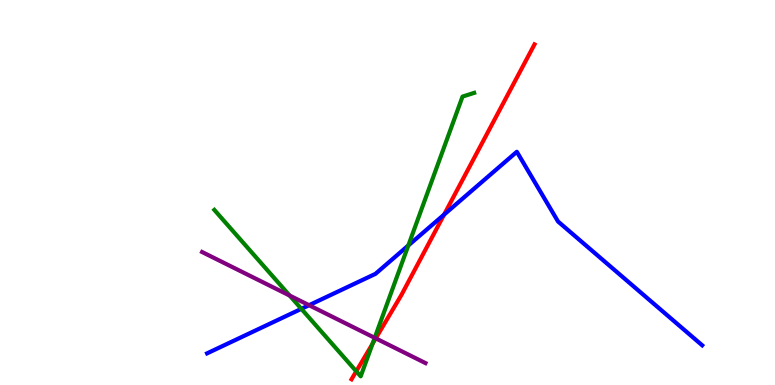[{'lines': ['blue', 'red'], 'intersections': [{'x': 5.73, 'y': 4.43}]}, {'lines': ['green', 'red'], 'intersections': [{'x': 4.6, 'y': 0.356}, {'x': 4.81, 'y': 1.07}]}, {'lines': ['purple', 'red'], 'intersections': [{'x': 4.85, 'y': 1.21}]}, {'lines': ['blue', 'green'], 'intersections': [{'x': 3.89, 'y': 1.98}, {'x': 5.27, 'y': 3.62}]}, {'lines': ['blue', 'purple'], 'intersections': [{'x': 3.99, 'y': 2.07}]}, {'lines': ['green', 'purple'], 'intersections': [{'x': 3.74, 'y': 2.32}, {'x': 4.83, 'y': 1.22}]}]